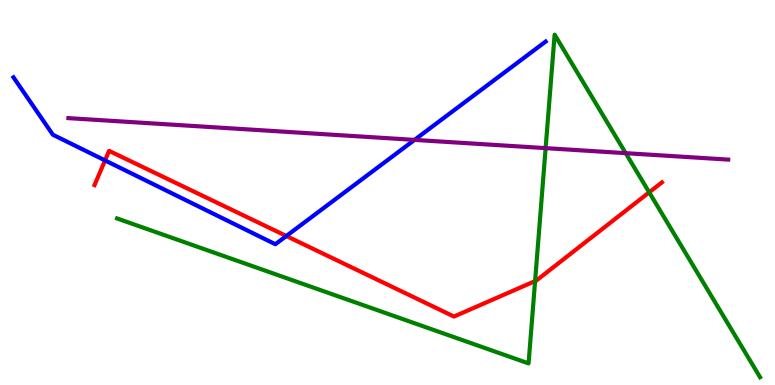[{'lines': ['blue', 'red'], 'intersections': [{'x': 1.36, 'y': 5.83}, {'x': 3.69, 'y': 3.87}]}, {'lines': ['green', 'red'], 'intersections': [{'x': 6.9, 'y': 2.7}, {'x': 8.38, 'y': 5.0}]}, {'lines': ['purple', 'red'], 'intersections': []}, {'lines': ['blue', 'green'], 'intersections': []}, {'lines': ['blue', 'purple'], 'intersections': [{'x': 5.35, 'y': 6.37}]}, {'lines': ['green', 'purple'], 'intersections': [{'x': 7.04, 'y': 6.15}, {'x': 8.07, 'y': 6.02}]}]